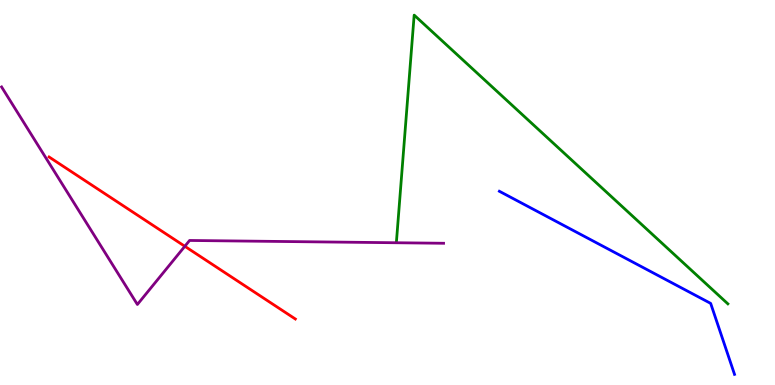[{'lines': ['blue', 'red'], 'intersections': []}, {'lines': ['green', 'red'], 'intersections': []}, {'lines': ['purple', 'red'], 'intersections': [{'x': 2.38, 'y': 3.6}]}, {'lines': ['blue', 'green'], 'intersections': []}, {'lines': ['blue', 'purple'], 'intersections': []}, {'lines': ['green', 'purple'], 'intersections': []}]